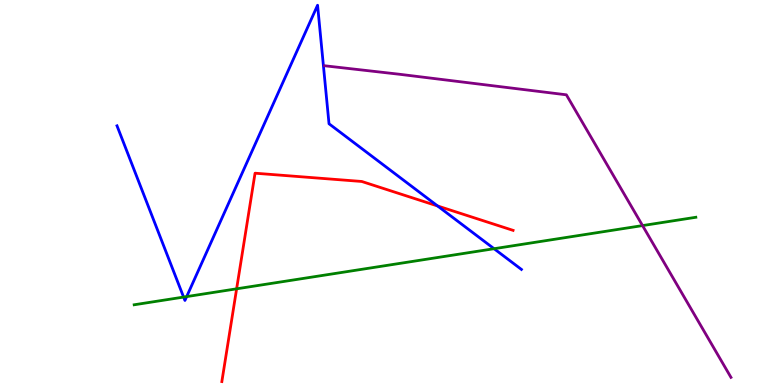[{'lines': ['blue', 'red'], 'intersections': [{'x': 5.65, 'y': 4.65}]}, {'lines': ['green', 'red'], 'intersections': [{'x': 3.05, 'y': 2.5}]}, {'lines': ['purple', 'red'], 'intersections': []}, {'lines': ['blue', 'green'], 'intersections': [{'x': 2.37, 'y': 2.28}, {'x': 2.41, 'y': 2.3}, {'x': 6.38, 'y': 3.54}]}, {'lines': ['blue', 'purple'], 'intersections': []}, {'lines': ['green', 'purple'], 'intersections': [{'x': 8.29, 'y': 4.14}]}]